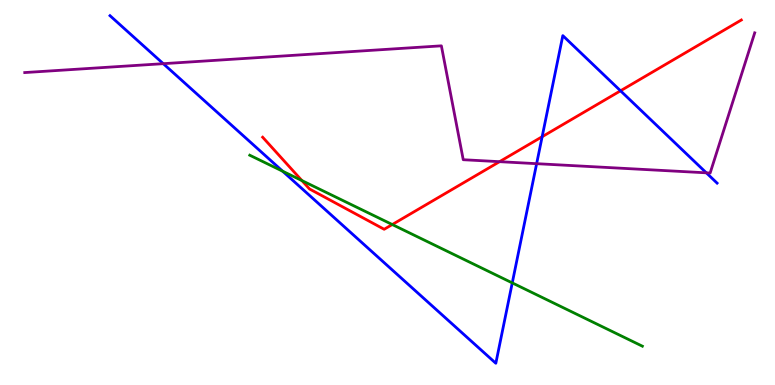[{'lines': ['blue', 'red'], 'intersections': [{'x': 7.0, 'y': 6.45}, {'x': 8.01, 'y': 7.64}]}, {'lines': ['green', 'red'], 'intersections': [{'x': 3.9, 'y': 5.31}, {'x': 5.06, 'y': 4.17}]}, {'lines': ['purple', 'red'], 'intersections': [{'x': 6.45, 'y': 5.8}]}, {'lines': ['blue', 'green'], 'intersections': [{'x': 3.65, 'y': 5.55}, {'x': 6.61, 'y': 2.65}]}, {'lines': ['blue', 'purple'], 'intersections': [{'x': 2.11, 'y': 8.35}, {'x': 6.92, 'y': 5.75}, {'x': 9.11, 'y': 5.51}]}, {'lines': ['green', 'purple'], 'intersections': []}]